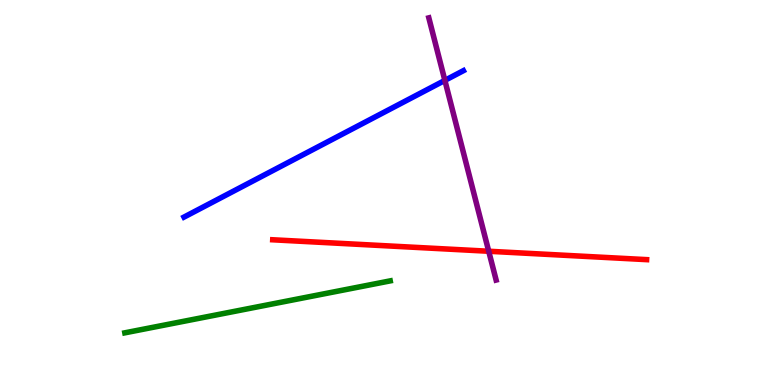[{'lines': ['blue', 'red'], 'intersections': []}, {'lines': ['green', 'red'], 'intersections': []}, {'lines': ['purple', 'red'], 'intersections': [{'x': 6.31, 'y': 3.47}]}, {'lines': ['blue', 'green'], 'intersections': []}, {'lines': ['blue', 'purple'], 'intersections': [{'x': 5.74, 'y': 7.91}]}, {'lines': ['green', 'purple'], 'intersections': []}]